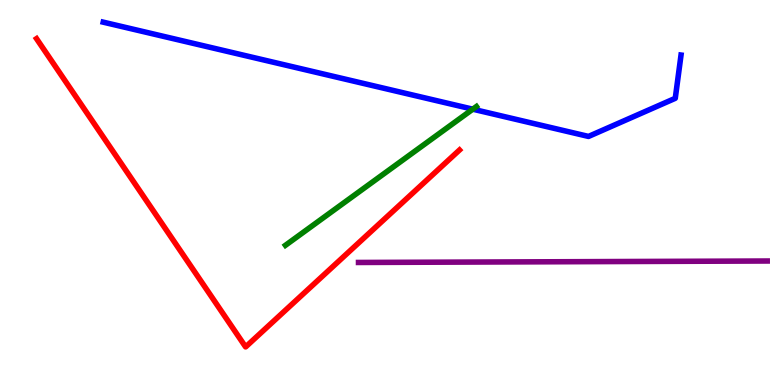[{'lines': ['blue', 'red'], 'intersections': []}, {'lines': ['green', 'red'], 'intersections': []}, {'lines': ['purple', 'red'], 'intersections': []}, {'lines': ['blue', 'green'], 'intersections': [{'x': 6.1, 'y': 7.16}]}, {'lines': ['blue', 'purple'], 'intersections': []}, {'lines': ['green', 'purple'], 'intersections': []}]